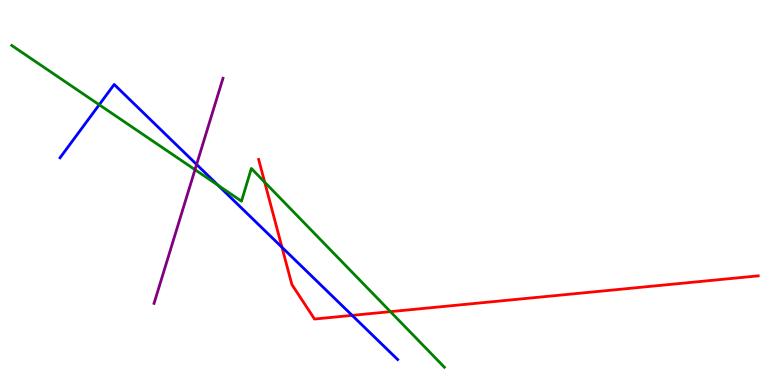[{'lines': ['blue', 'red'], 'intersections': [{'x': 3.64, 'y': 3.58}, {'x': 4.54, 'y': 1.81}]}, {'lines': ['green', 'red'], 'intersections': [{'x': 3.42, 'y': 5.27}, {'x': 5.04, 'y': 1.91}]}, {'lines': ['purple', 'red'], 'intersections': []}, {'lines': ['blue', 'green'], 'intersections': [{'x': 1.28, 'y': 7.28}, {'x': 2.82, 'y': 5.18}]}, {'lines': ['blue', 'purple'], 'intersections': [{'x': 2.54, 'y': 5.73}]}, {'lines': ['green', 'purple'], 'intersections': [{'x': 2.52, 'y': 5.59}]}]